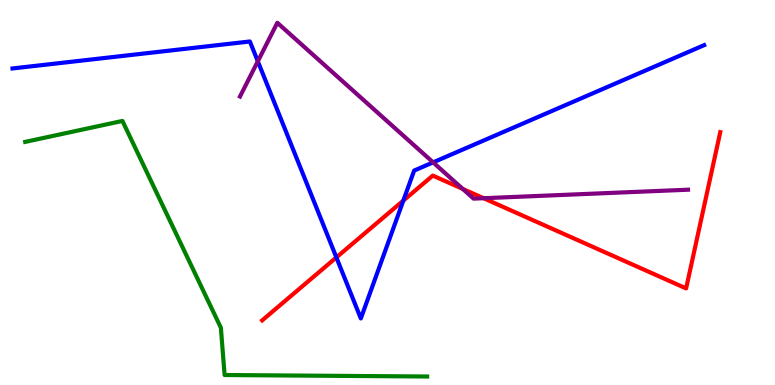[{'lines': ['blue', 'red'], 'intersections': [{'x': 4.34, 'y': 3.31}, {'x': 5.2, 'y': 4.79}]}, {'lines': ['green', 'red'], 'intersections': []}, {'lines': ['purple', 'red'], 'intersections': [{'x': 5.97, 'y': 5.09}, {'x': 6.24, 'y': 4.85}]}, {'lines': ['blue', 'green'], 'intersections': []}, {'lines': ['blue', 'purple'], 'intersections': [{'x': 3.33, 'y': 8.41}, {'x': 5.59, 'y': 5.78}]}, {'lines': ['green', 'purple'], 'intersections': []}]